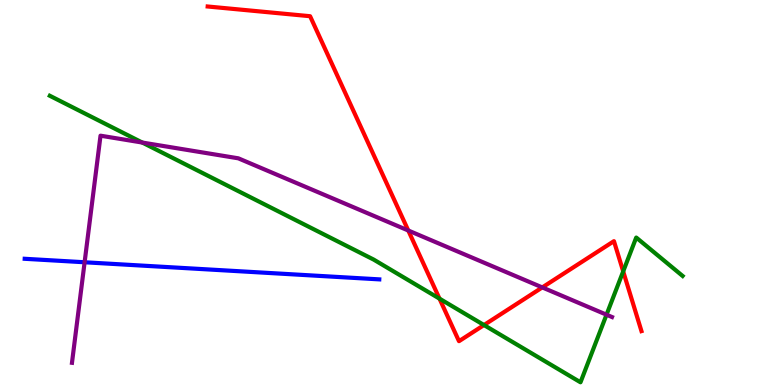[{'lines': ['blue', 'red'], 'intersections': []}, {'lines': ['green', 'red'], 'intersections': [{'x': 5.67, 'y': 2.24}, {'x': 6.25, 'y': 1.56}, {'x': 8.04, 'y': 2.95}]}, {'lines': ['purple', 'red'], 'intersections': [{'x': 5.27, 'y': 4.01}, {'x': 7.0, 'y': 2.53}]}, {'lines': ['blue', 'green'], 'intersections': []}, {'lines': ['blue', 'purple'], 'intersections': [{'x': 1.09, 'y': 3.19}]}, {'lines': ['green', 'purple'], 'intersections': [{'x': 1.84, 'y': 6.3}, {'x': 7.83, 'y': 1.83}]}]